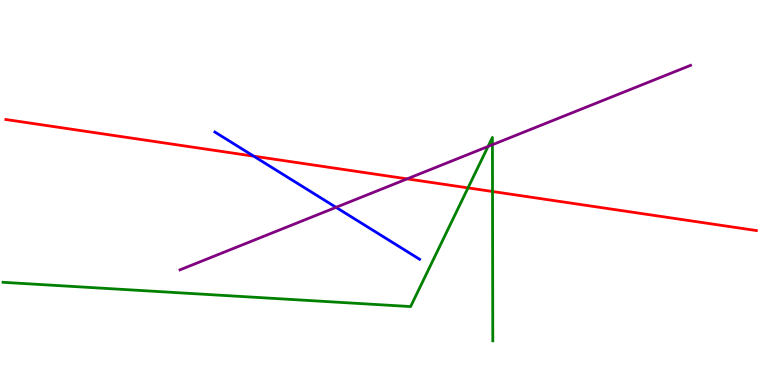[{'lines': ['blue', 'red'], 'intersections': [{'x': 3.27, 'y': 5.94}]}, {'lines': ['green', 'red'], 'intersections': [{'x': 6.04, 'y': 5.12}, {'x': 6.36, 'y': 5.03}]}, {'lines': ['purple', 'red'], 'intersections': [{'x': 5.25, 'y': 5.35}]}, {'lines': ['blue', 'green'], 'intersections': []}, {'lines': ['blue', 'purple'], 'intersections': [{'x': 4.34, 'y': 4.61}]}, {'lines': ['green', 'purple'], 'intersections': [{'x': 6.3, 'y': 6.2}, {'x': 6.35, 'y': 6.24}]}]